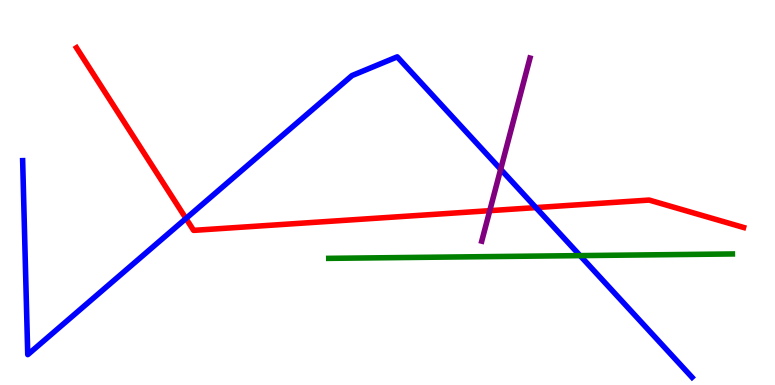[{'lines': ['blue', 'red'], 'intersections': [{'x': 2.4, 'y': 4.33}, {'x': 6.91, 'y': 4.61}]}, {'lines': ['green', 'red'], 'intersections': []}, {'lines': ['purple', 'red'], 'intersections': [{'x': 6.32, 'y': 4.53}]}, {'lines': ['blue', 'green'], 'intersections': [{'x': 7.49, 'y': 3.36}]}, {'lines': ['blue', 'purple'], 'intersections': [{'x': 6.46, 'y': 5.6}]}, {'lines': ['green', 'purple'], 'intersections': []}]